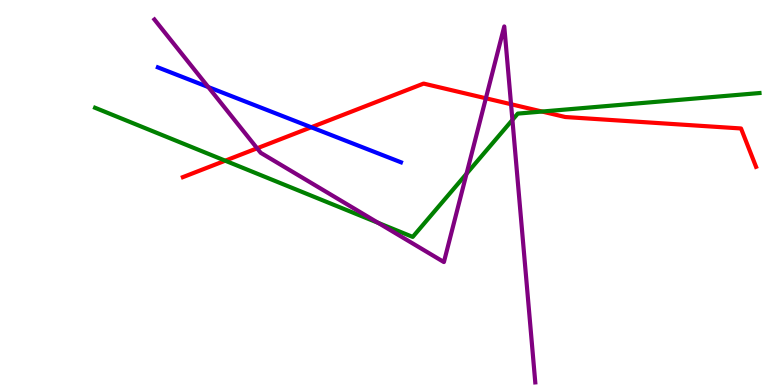[{'lines': ['blue', 'red'], 'intersections': [{'x': 4.02, 'y': 6.69}]}, {'lines': ['green', 'red'], 'intersections': [{'x': 2.91, 'y': 5.83}, {'x': 6.99, 'y': 7.1}]}, {'lines': ['purple', 'red'], 'intersections': [{'x': 3.32, 'y': 6.15}, {'x': 6.27, 'y': 7.45}, {'x': 6.59, 'y': 7.29}]}, {'lines': ['blue', 'green'], 'intersections': []}, {'lines': ['blue', 'purple'], 'intersections': [{'x': 2.69, 'y': 7.74}]}, {'lines': ['green', 'purple'], 'intersections': [{'x': 4.88, 'y': 4.21}, {'x': 6.02, 'y': 5.49}, {'x': 6.61, 'y': 6.89}]}]